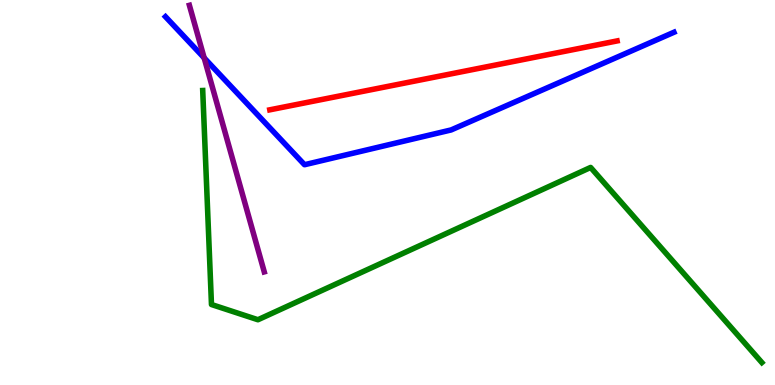[{'lines': ['blue', 'red'], 'intersections': []}, {'lines': ['green', 'red'], 'intersections': []}, {'lines': ['purple', 'red'], 'intersections': []}, {'lines': ['blue', 'green'], 'intersections': []}, {'lines': ['blue', 'purple'], 'intersections': [{'x': 2.63, 'y': 8.5}]}, {'lines': ['green', 'purple'], 'intersections': []}]